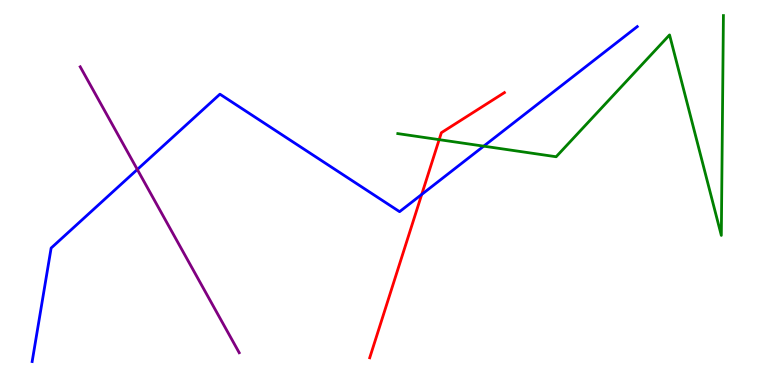[{'lines': ['blue', 'red'], 'intersections': [{'x': 5.44, 'y': 4.95}]}, {'lines': ['green', 'red'], 'intersections': [{'x': 5.67, 'y': 6.37}]}, {'lines': ['purple', 'red'], 'intersections': []}, {'lines': ['blue', 'green'], 'intersections': [{'x': 6.24, 'y': 6.2}]}, {'lines': ['blue', 'purple'], 'intersections': [{'x': 1.77, 'y': 5.6}]}, {'lines': ['green', 'purple'], 'intersections': []}]